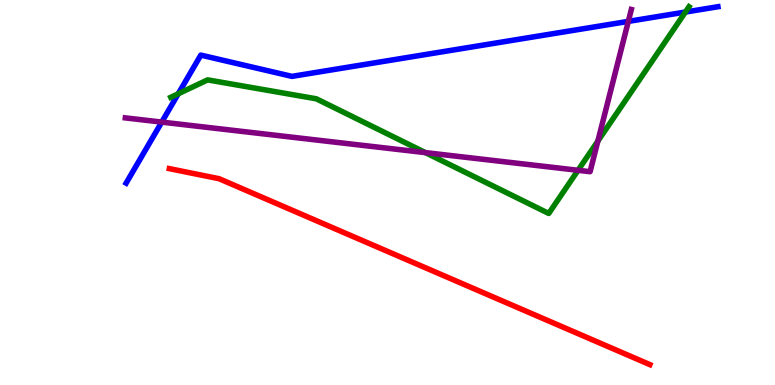[{'lines': ['blue', 'red'], 'intersections': []}, {'lines': ['green', 'red'], 'intersections': []}, {'lines': ['purple', 'red'], 'intersections': []}, {'lines': ['blue', 'green'], 'intersections': [{'x': 2.3, 'y': 7.56}, {'x': 8.84, 'y': 9.69}]}, {'lines': ['blue', 'purple'], 'intersections': [{'x': 2.09, 'y': 6.83}, {'x': 8.11, 'y': 9.44}]}, {'lines': ['green', 'purple'], 'intersections': [{'x': 5.49, 'y': 6.04}, {'x': 7.46, 'y': 5.58}, {'x': 7.71, 'y': 6.34}]}]